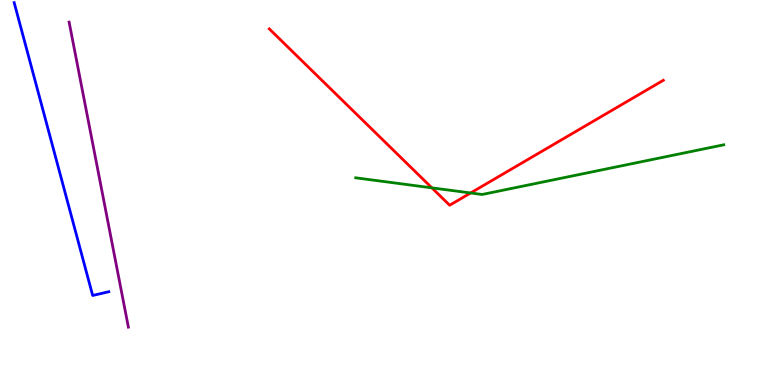[{'lines': ['blue', 'red'], 'intersections': []}, {'lines': ['green', 'red'], 'intersections': [{'x': 5.57, 'y': 5.12}, {'x': 6.07, 'y': 4.99}]}, {'lines': ['purple', 'red'], 'intersections': []}, {'lines': ['blue', 'green'], 'intersections': []}, {'lines': ['blue', 'purple'], 'intersections': []}, {'lines': ['green', 'purple'], 'intersections': []}]